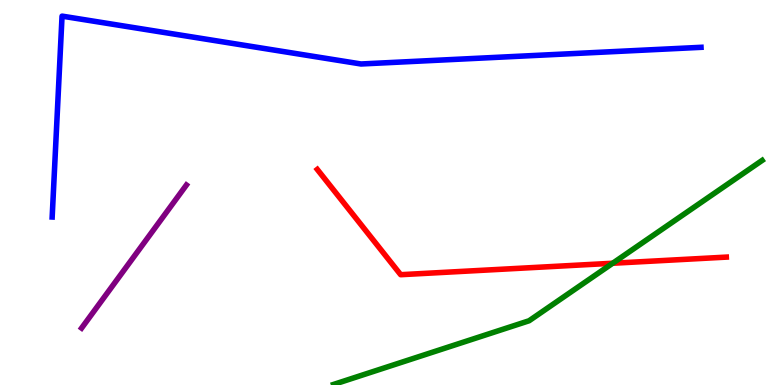[{'lines': ['blue', 'red'], 'intersections': []}, {'lines': ['green', 'red'], 'intersections': [{'x': 7.91, 'y': 3.16}]}, {'lines': ['purple', 'red'], 'intersections': []}, {'lines': ['blue', 'green'], 'intersections': []}, {'lines': ['blue', 'purple'], 'intersections': []}, {'lines': ['green', 'purple'], 'intersections': []}]